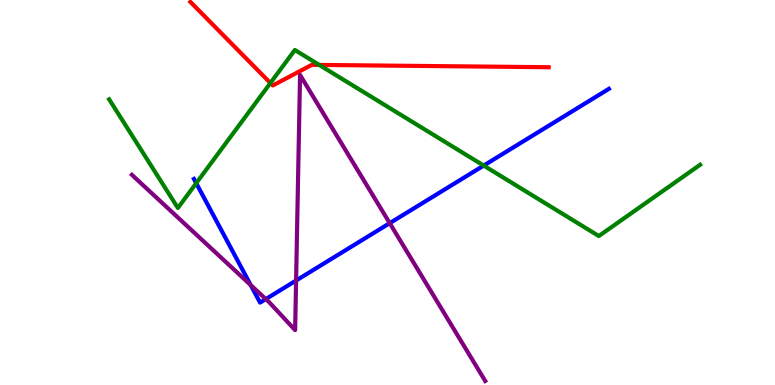[{'lines': ['blue', 'red'], 'intersections': []}, {'lines': ['green', 'red'], 'intersections': [{'x': 3.49, 'y': 7.84}, {'x': 4.12, 'y': 8.31}]}, {'lines': ['purple', 'red'], 'intersections': []}, {'lines': ['blue', 'green'], 'intersections': [{'x': 2.53, 'y': 5.24}, {'x': 6.24, 'y': 5.7}]}, {'lines': ['blue', 'purple'], 'intersections': [{'x': 3.23, 'y': 2.6}, {'x': 3.43, 'y': 2.23}, {'x': 3.82, 'y': 2.71}, {'x': 5.03, 'y': 4.2}]}, {'lines': ['green', 'purple'], 'intersections': []}]